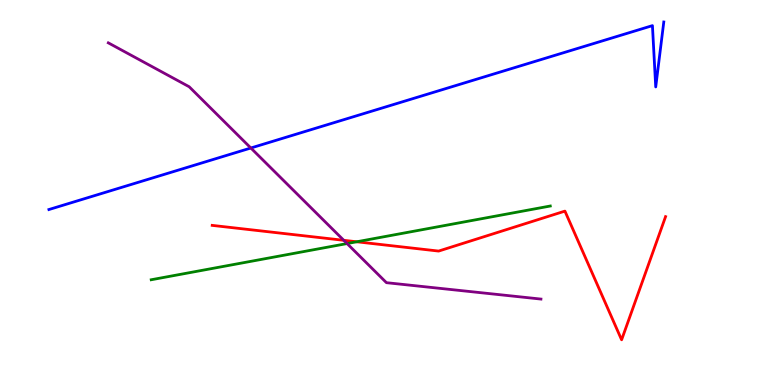[{'lines': ['blue', 'red'], 'intersections': []}, {'lines': ['green', 'red'], 'intersections': [{'x': 4.6, 'y': 3.72}]}, {'lines': ['purple', 'red'], 'intersections': [{'x': 4.44, 'y': 3.76}]}, {'lines': ['blue', 'green'], 'intersections': []}, {'lines': ['blue', 'purple'], 'intersections': [{'x': 3.24, 'y': 6.16}]}, {'lines': ['green', 'purple'], 'intersections': [{'x': 4.48, 'y': 3.67}]}]